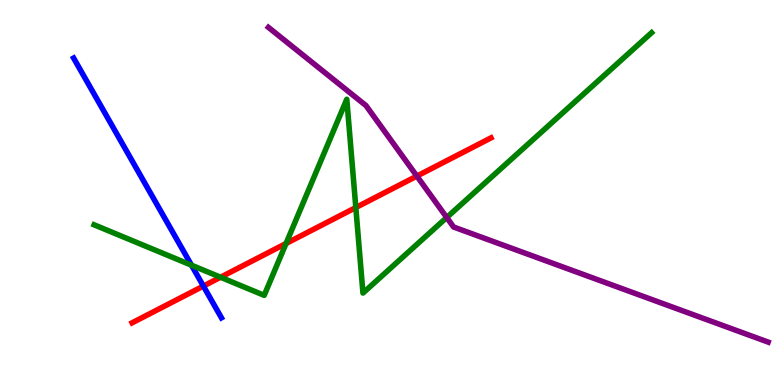[{'lines': ['blue', 'red'], 'intersections': [{'x': 2.62, 'y': 2.57}]}, {'lines': ['green', 'red'], 'intersections': [{'x': 2.85, 'y': 2.8}, {'x': 3.69, 'y': 3.68}, {'x': 4.59, 'y': 4.61}]}, {'lines': ['purple', 'red'], 'intersections': [{'x': 5.38, 'y': 5.43}]}, {'lines': ['blue', 'green'], 'intersections': [{'x': 2.47, 'y': 3.11}]}, {'lines': ['blue', 'purple'], 'intersections': []}, {'lines': ['green', 'purple'], 'intersections': [{'x': 5.76, 'y': 4.35}]}]